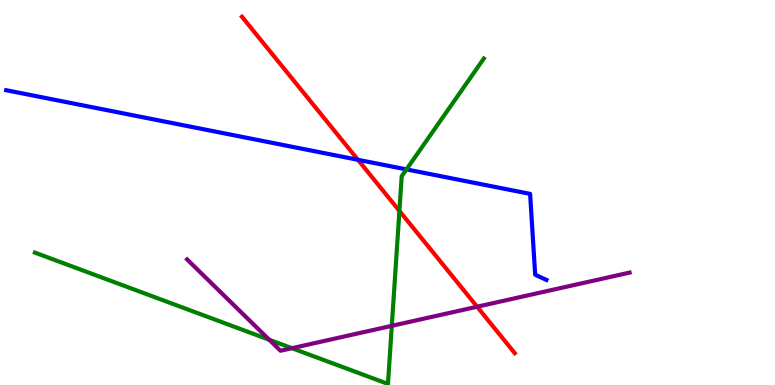[{'lines': ['blue', 'red'], 'intersections': [{'x': 4.62, 'y': 5.85}]}, {'lines': ['green', 'red'], 'intersections': [{'x': 5.15, 'y': 4.52}]}, {'lines': ['purple', 'red'], 'intersections': [{'x': 6.16, 'y': 2.03}]}, {'lines': ['blue', 'green'], 'intersections': [{'x': 5.24, 'y': 5.6}]}, {'lines': ['blue', 'purple'], 'intersections': []}, {'lines': ['green', 'purple'], 'intersections': [{'x': 3.47, 'y': 1.18}, {'x': 3.77, 'y': 0.956}, {'x': 5.06, 'y': 1.54}]}]